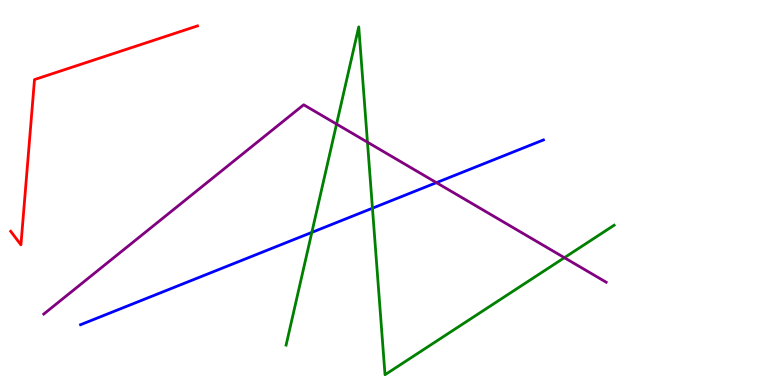[{'lines': ['blue', 'red'], 'intersections': []}, {'lines': ['green', 'red'], 'intersections': []}, {'lines': ['purple', 'red'], 'intersections': []}, {'lines': ['blue', 'green'], 'intersections': [{'x': 4.02, 'y': 3.96}, {'x': 4.81, 'y': 4.59}]}, {'lines': ['blue', 'purple'], 'intersections': [{'x': 5.63, 'y': 5.26}]}, {'lines': ['green', 'purple'], 'intersections': [{'x': 4.34, 'y': 6.78}, {'x': 4.74, 'y': 6.31}, {'x': 7.28, 'y': 3.31}]}]